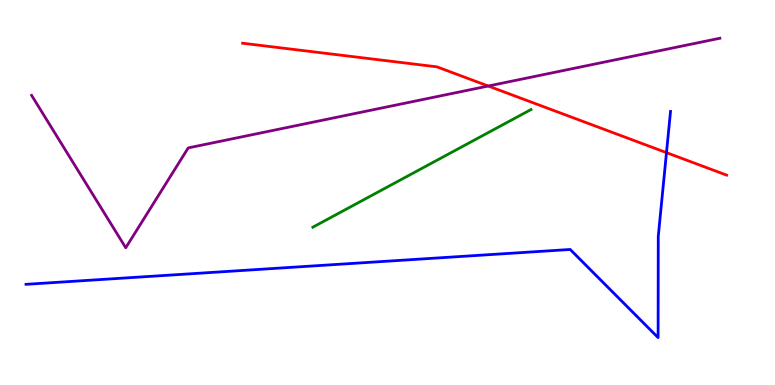[{'lines': ['blue', 'red'], 'intersections': [{'x': 8.6, 'y': 6.04}]}, {'lines': ['green', 'red'], 'intersections': []}, {'lines': ['purple', 'red'], 'intersections': [{'x': 6.3, 'y': 7.77}]}, {'lines': ['blue', 'green'], 'intersections': []}, {'lines': ['blue', 'purple'], 'intersections': []}, {'lines': ['green', 'purple'], 'intersections': []}]